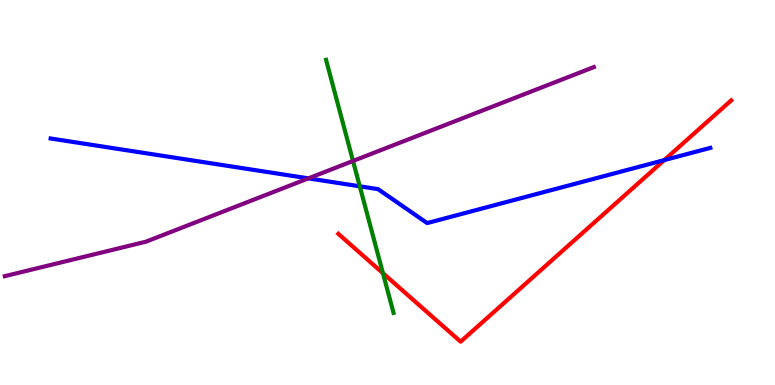[{'lines': ['blue', 'red'], 'intersections': [{'x': 8.57, 'y': 5.84}]}, {'lines': ['green', 'red'], 'intersections': [{'x': 4.94, 'y': 2.9}]}, {'lines': ['purple', 'red'], 'intersections': []}, {'lines': ['blue', 'green'], 'intersections': [{'x': 4.64, 'y': 5.16}]}, {'lines': ['blue', 'purple'], 'intersections': [{'x': 3.98, 'y': 5.37}]}, {'lines': ['green', 'purple'], 'intersections': [{'x': 4.56, 'y': 5.82}]}]